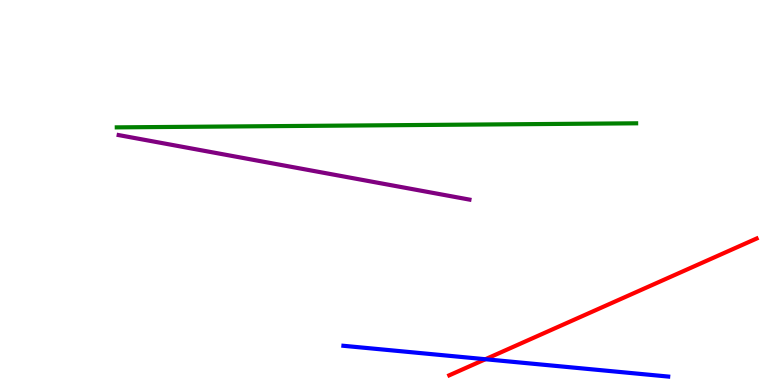[{'lines': ['blue', 'red'], 'intersections': [{'x': 6.26, 'y': 0.669}]}, {'lines': ['green', 'red'], 'intersections': []}, {'lines': ['purple', 'red'], 'intersections': []}, {'lines': ['blue', 'green'], 'intersections': []}, {'lines': ['blue', 'purple'], 'intersections': []}, {'lines': ['green', 'purple'], 'intersections': []}]